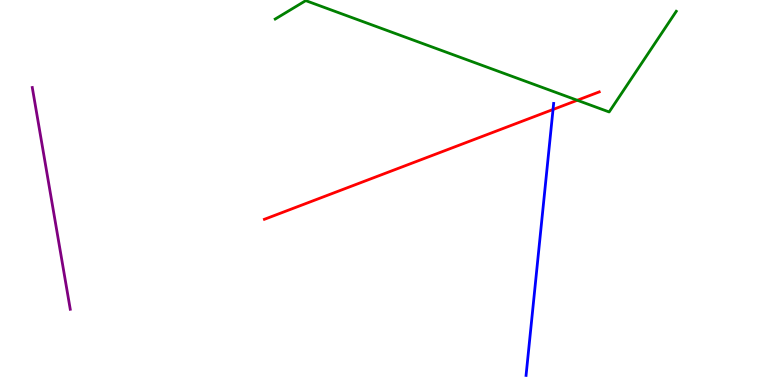[{'lines': ['blue', 'red'], 'intersections': [{'x': 7.14, 'y': 7.16}]}, {'lines': ['green', 'red'], 'intersections': [{'x': 7.45, 'y': 7.4}]}, {'lines': ['purple', 'red'], 'intersections': []}, {'lines': ['blue', 'green'], 'intersections': []}, {'lines': ['blue', 'purple'], 'intersections': []}, {'lines': ['green', 'purple'], 'intersections': []}]